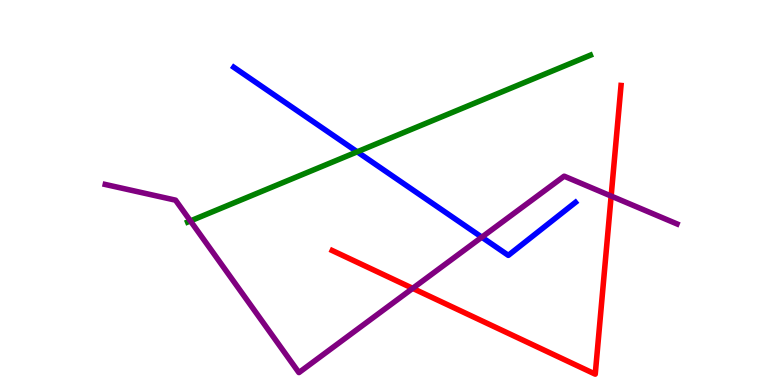[{'lines': ['blue', 'red'], 'intersections': []}, {'lines': ['green', 'red'], 'intersections': []}, {'lines': ['purple', 'red'], 'intersections': [{'x': 5.32, 'y': 2.51}, {'x': 7.89, 'y': 4.91}]}, {'lines': ['blue', 'green'], 'intersections': [{'x': 4.61, 'y': 6.06}]}, {'lines': ['blue', 'purple'], 'intersections': [{'x': 6.22, 'y': 3.84}]}, {'lines': ['green', 'purple'], 'intersections': [{'x': 2.46, 'y': 4.26}]}]